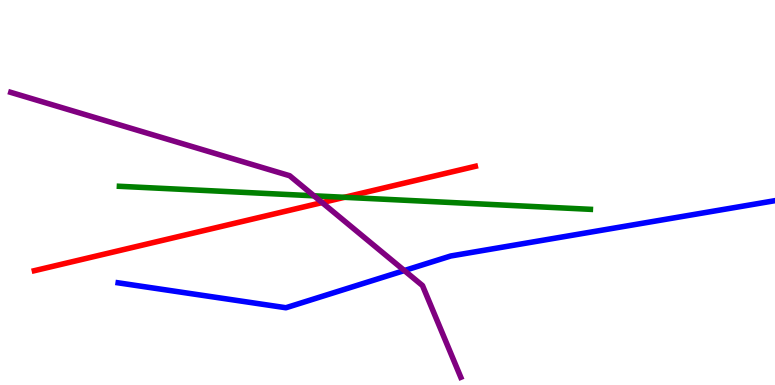[{'lines': ['blue', 'red'], 'intersections': []}, {'lines': ['green', 'red'], 'intersections': [{'x': 4.44, 'y': 4.88}]}, {'lines': ['purple', 'red'], 'intersections': [{'x': 4.16, 'y': 4.74}]}, {'lines': ['blue', 'green'], 'intersections': []}, {'lines': ['blue', 'purple'], 'intersections': [{'x': 5.22, 'y': 2.97}]}, {'lines': ['green', 'purple'], 'intersections': [{'x': 4.05, 'y': 4.91}]}]